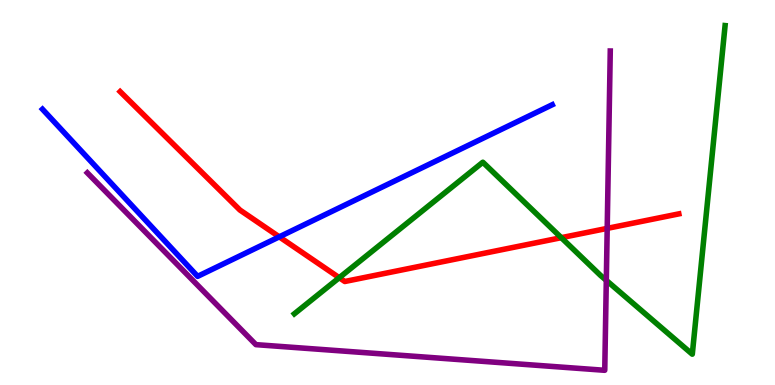[{'lines': ['blue', 'red'], 'intersections': [{'x': 3.6, 'y': 3.85}]}, {'lines': ['green', 'red'], 'intersections': [{'x': 4.38, 'y': 2.79}, {'x': 7.24, 'y': 3.83}]}, {'lines': ['purple', 'red'], 'intersections': [{'x': 7.83, 'y': 4.07}]}, {'lines': ['blue', 'green'], 'intersections': []}, {'lines': ['blue', 'purple'], 'intersections': []}, {'lines': ['green', 'purple'], 'intersections': [{'x': 7.82, 'y': 2.72}]}]